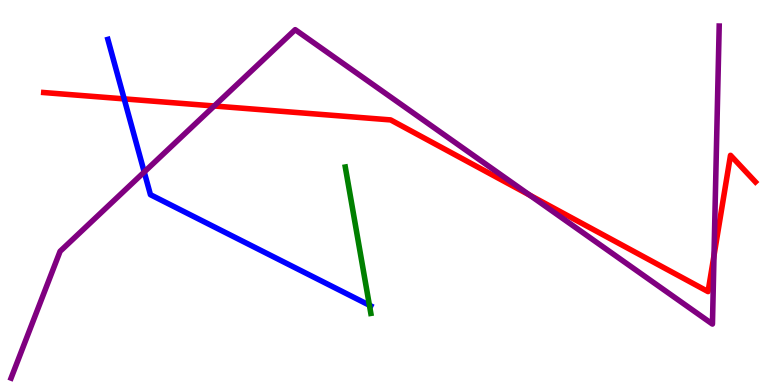[{'lines': ['blue', 'red'], 'intersections': [{'x': 1.6, 'y': 7.43}]}, {'lines': ['green', 'red'], 'intersections': []}, {'lines': ['purple', 'red'], 'intersections': [{'x': 2.76, 'y': 7.25}, {'x': 6.83, 'y': 4.93}, {'x': 9.21, 'y': 3.36}]}, {'lines': ['blue', 'green'], 'intersections': [{'x': 4.77, 'y': 2.07}]}, {'lines': ['blue', 'purple'], 'intersections': [{'x': 1.86, 'y': 5.53}]}, {'lines': ['green', 'purple'], 'intersections': []}]